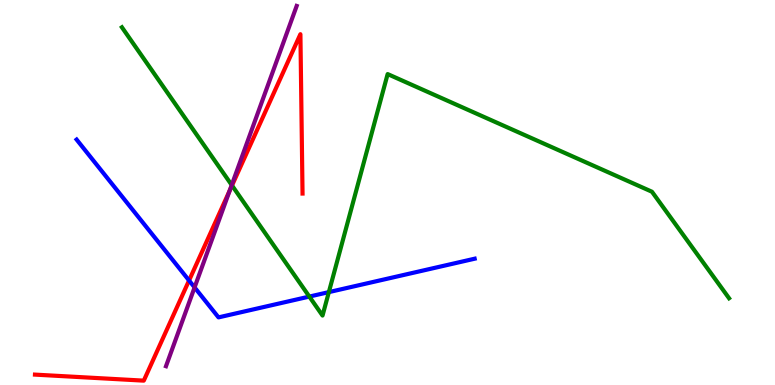[{'lines': ['blue', 'red'], 'intersections': [{'x': 2.44, 'y': 2.71}]}, {'lines': ['green', 'red'], 'intersections': [{'x': 2.99, 'y': 5.18}]}, {'lines': ['purple', 'red'], 'intersections': [{'x': 2.96, 'y': 5.05}]}, {'lines': ['blue', 'green'], 'intersections': [{'x': 3.99, 'y': 2.3}, {'x': 4.24, 'y': 2.41}]}, {'lines': ['blue', 'purple'], 'intersections': [{'x': 2.51, 'y': 2.54}]}, {'lines': ['green', 'purple'], 'intersections': [{'x': 2.99, 'y': 5.19}]}]